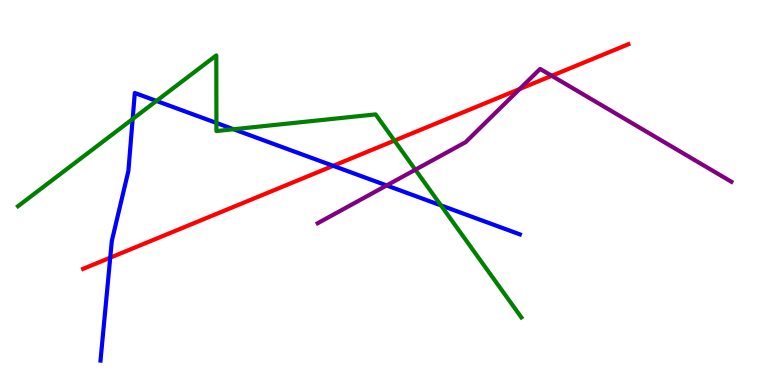[{'lines': ['blue', 'red'], 'intersections': [{'x': 1.42, 'y': 3.31}, {'x': 4.3, 'y': 5.69}]}, {'lines': ['green', 'red'], 'intersections': [{'x': 5.09, 'y': 6.35}]}, {'lines': ['purple', 'red'], 'intersections': [{'x': 6.71, 'y': 7.69}, {'x': 7.12, 'y': 8.03}]}, {'lines': ['blue', 'green'], 'intersections': [{'x': 1.71, 'y': 6.91}, {'x': 2.02, 'y': 7.38}, {'x': 2.79, 'y': 6.81}, {'x': 3.01, 'y': 6.64}, {'x': 5.69, 'y': 4.67}]}, {'lines': ['blue', 'purple'], 'intersections': [{'x': 4.99, 'y': 5.18}]}, {'lines': ['green', 'purple'], 'intersections': [{'x': 5.36, 'y': 5.59}]}]